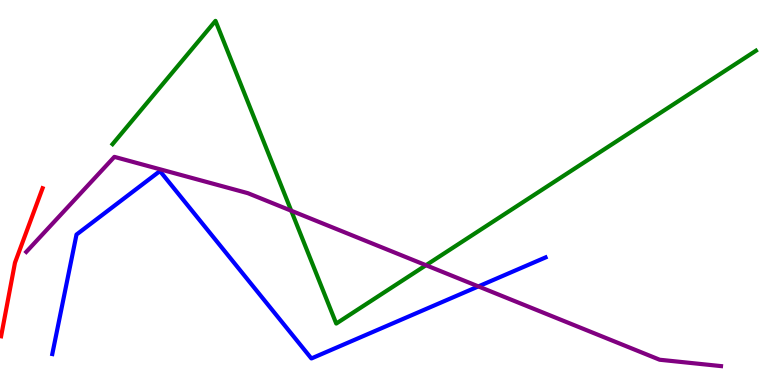[{'lines': ['blue', 'red'], 'intersections': []}, {'lines': ['green', 'red'], 'intersections': []}, {'lines': ['purple', 'red'], 'intersections': []}, {'lines': ['blue', 'green'], 'intersections': []}, {'lines': ['blue', 'purple'], 'intersections': [{'x': 6.17, 'y': 2.56}]}, {'lines': ['green', 'purple'], 'intersections': [{'x': 3.76, 'y': 4.53}, {'x': 5.5, 'y': 3.11}]}]